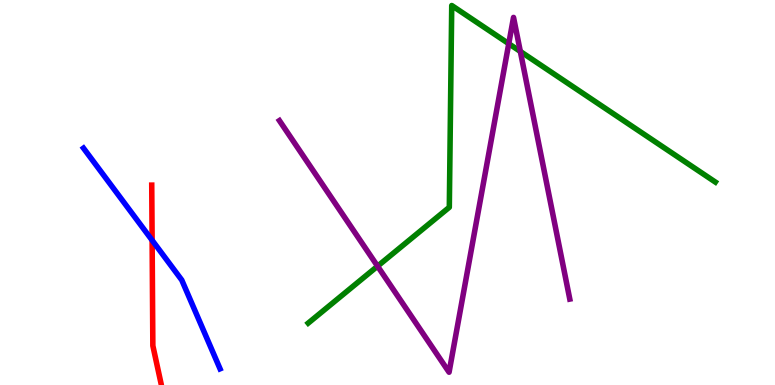[{'lines': ['blue', 'red'], 'intersections': [{'x': 1.96, 'y': 3.76}]}, {'lines': ['green', 'red'], 'intersections': []}, {'lines': ['purple', 'red'], 'intersections': []}, {'lines': ['blue', 'green'], 'intersections': []}, {'lines': ['blue', 'purple'], 'intersections': []}, {'lines': ['green', 'purple'], 'intersections': [{'x': 4.87, 'y': 3.09}, {'x': 6.56, 'y': 8.87}, {'x': 6.71, 'y': 8.66}]}]